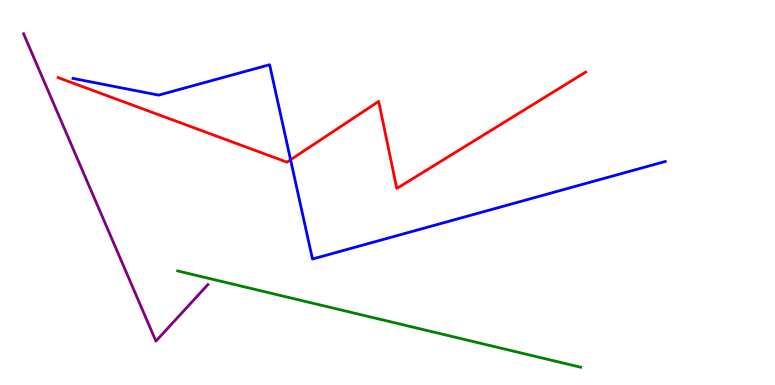[{'lines': ['blue', 'red'], 'intersections': [{'x': 3.75, 'y': 5.85}]}, {'lines': ['green', 'red'], 'intersections': []}, {'lines': ['purple', 'red'], 'intersections': []}, {'lines': ['blue', 'green'], 'intersections': []}, {'lines': ['blue', 'purple'], 'intersections': []}, {'lines': ['green', 'purple'], 'intersections': []}]